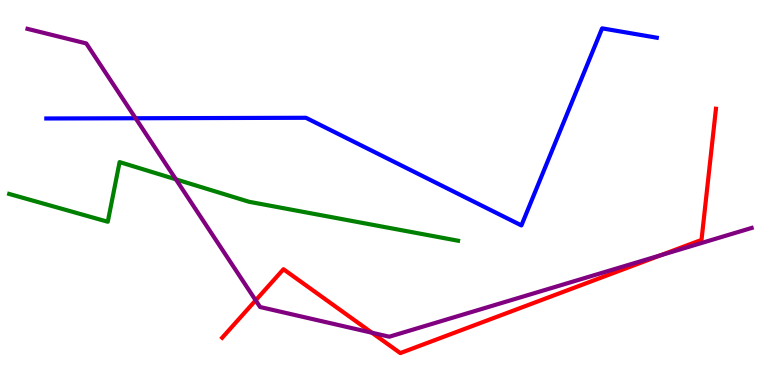[{'lines': ['blue', 'red'], 'intersections': []}, {'lines': ['green', 'red'], 'intersections': []}, {'lines': ['purple', 'red'], 'intersections': [{'x': 3.3, 'y': 2.2}, {'x': 4.8, 'y': 1.36}, {'x': 8.53, 'y': 3.37}]}, {'lines': ['blue', 'green'], 'intersections': []}, {'lines': ['blue', 'purple'], 'intersections': [{'x': 1.75, 'y': 6.93}]}, {'lines': ['green', 'purple'], 'intersections': [{'x': 2.27, 'y': 5.34}]}]